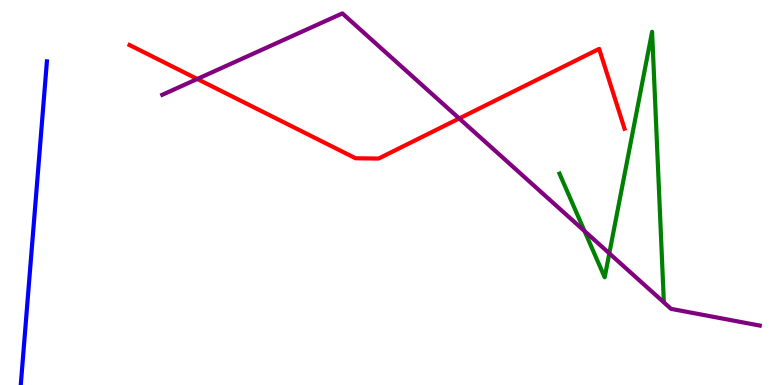[{'lines': ['blue', 'red'], 'intersections': []}, {'lines': ['green', 'red'], 'intersections': []}, {'lines': ['purple', 'red'], 'intersections': [{'x': 2.55, 'y': 7.95}, {'x': 5.93, 'y': 6.92}]}, {'lines': ['blue', 'green'], 'intersections': []}, {'lines': ['blue', 'purple'], 'intersections': []}, {'lines': ['green', 'purple'], 'intersections': [{'x': 7.54, 'y': 4.0}, {'x': 7.86, 'y': 3.42}]}]